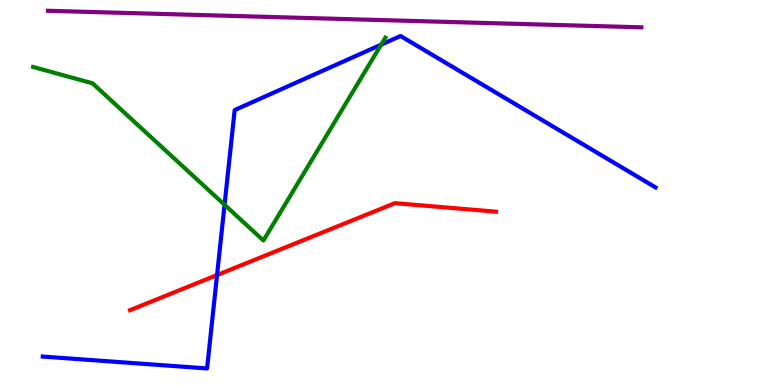[{'lines': ['blue', 'red'], 'intersections': [{'x': 2.8, 'y': 2.86}]}, {'lines': ['green', 'red'], 'intersections': []}, {'lines': ['purple', 'red'], 'intersections': []}, {'lines': ['blue', 'green'], 'intersections': [{'x': 2.9, 'y': 4.68}, {'x': 4.92, 'y': 8.84}]}, {'lines': ['blue', 'purple'], 'intersections': []}, {'lines': ['green', 'purple'], 'intersections': []}]